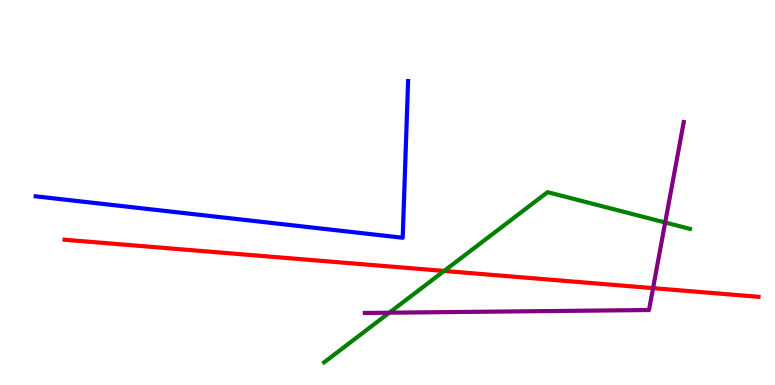[{'lines': ['blue', 'red'], 'intersections': []}, {'lines': ['green', 'red'], 'intersections': [{'x': 5.73, 'y': 2.96}]}, {'lines': ['purple', 'red'], 'intersections': [{'x': 8.43, 'y': 2.52}]}, {'lines': ['blue', 'green'], 'intersections': []}, {'lines': ['blue', 'purple'], 'intersections': []}, {'lines': ['green', 'purple'], 'intersections': [{'x': 5.02, 'y': 1.88}, {'x': 8.58, 'y': 4.22}]}]